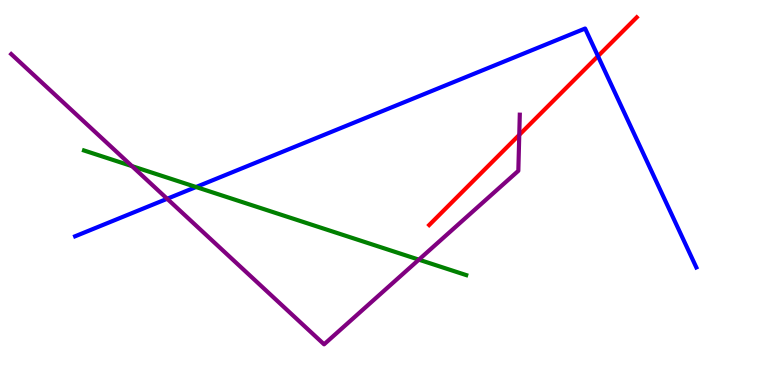[{'lines': ['blue', 'red'], 'intersections': [{'x': 7.72, 'y': 8.54}]}, {'lines': ['green', 'red'], 'intersections': []}, {'lines': ['purple', 'red'], 'intersections': [{'x': 6.7, 'y': 6.5}]}, {'lines': ['blue', 'green'], 'intersections': [{'x': 2.53, 'y': 5.14}]}, {'lines': ['blue', 'purple'], 'intersections': [{'x': 2.16, 'y': 4.84}]}, {'lines': ['green', 'purple'], 'intersections': [{'x': 1.7, 'y': 5.69}, {'x': 5.4, 'y': 3.26}]}]